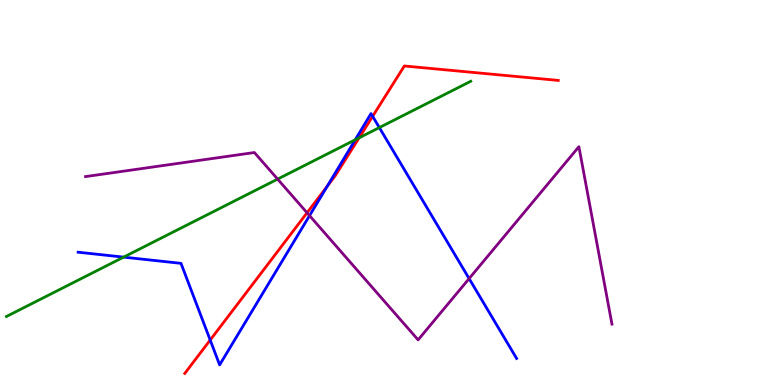[{'lines': ['blue', 'red'], 'intersections': [{'x': 2.71, 'y': 1.17}, {'x': 4.22, 'y': 5.16}, {'x': 4.81, 'y': 6.98}]}, {'lines': ['green', 'red'], 'intersections': [{'x': 4.63, 'y': 6.42}]}, {'lines': ['purple', 'red'], 'intersections': [{'x': 3.96, 'y': 4.47}]}, {'lines': ['blue', 'green'], 'intersections': [{'x': 1.6, 'y': 3.32}, {'x': 4.58, 'y': 6.37}, {'x': 4.89, 'y': 6.69}]}, {'lines': ['blue', 'purple'], 'intersections': [{'x': 3.99, 'y': 4.4}, {'x': 6.05, 'y': 2.76}]}, {'lines': ['green', 'purple'], 'intersections': [{'x': 3.58, 'y': 5.35}]}]